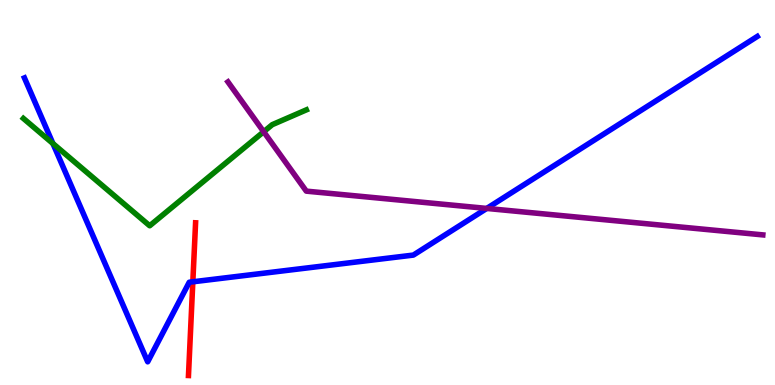[{'lines': ['blue', 'red'], 'intersections': [{'x': 2.49, 'y': 2.68}]}, {'lines': ['green', 'red'], 'intersections': []}, {'lines': ['purple', 'red'], 'intersections': []}, {'lines': ['blue', 'green'], 'intersections': [{'x': 0.683, 'y': 6.27}]}, {'lines': ['blue', 'purple'], 'intersections': [{'x': 6.28, 'y': 4.59}]}, {'lines': ['green', 'purple'], 'intersections': [{'x': 3.4, 'y': 6.58}]}]